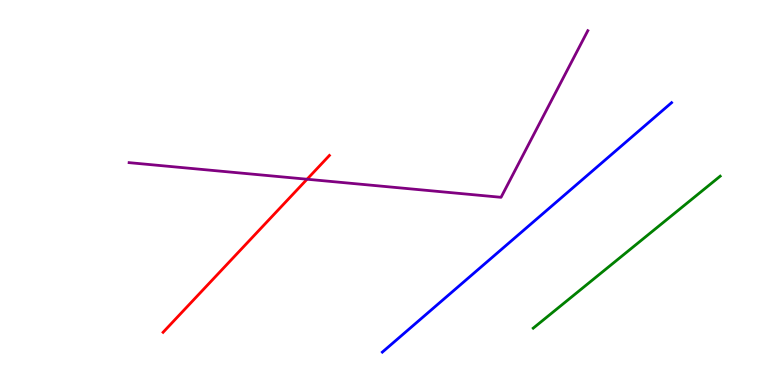[{'lines': ['blue', 'red'], 'intersections': []}, {'lines': ['green', 'red'], 'intersections': []}, {'lines': ['purple', 'red'], 'intersections': [{'x': 3.96, 'y': 5.34}]}, {'lines': ['blue', 'green'], 'intersections': []}, {'lines': ['blue', 'purple'], 'intersections': []}, {'lines': ['green', 'purple'], 'intersections': []}]